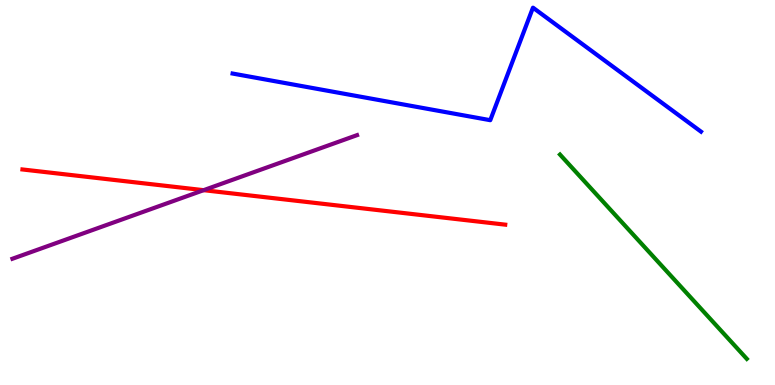[{'lines': ['blue', 'red'], 'intersections': []}, {'lines': ['green', 'red'], 'intersections': []}, {'lines': ['purple', 'red'], 'intersections': [{'x': 2.63, 'y': 5.06}]}, {'lines': ['blue', 'green'], 'intersections': []}, {'lines': ['blue', 'purple'], 'intersections': []}, {'lines': ['green', 'purple'], 'intersections': []}]